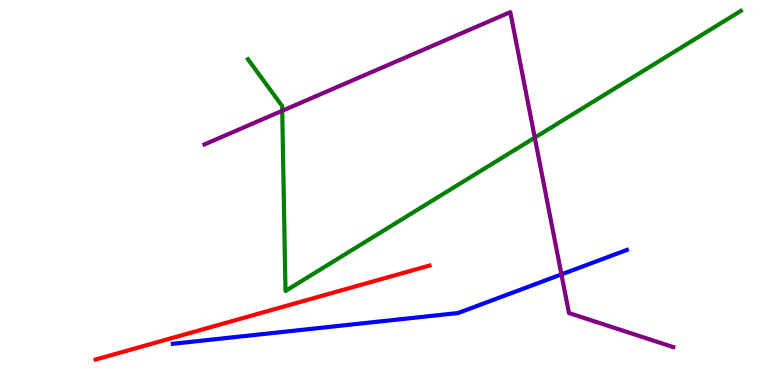[{'lines': ['blue', 'red'], 'intersections': []}, {'lines': ['green', 'red'], 'intersections': []}, {'lines': ['purple', 'red'], 'intersections': []}, {'lines': ['blue', 'green'], 'intersections': []}, {'lines': ['blue', 'purple'], 'intersections': [{'x': 7.24, 'y': 2.87}]}, {'lines': ['green', 'purple'], 'intersections': [{'x': 3.64, 'y': 7.12}, {'x': 6.9, 'y': 6.43}]}]